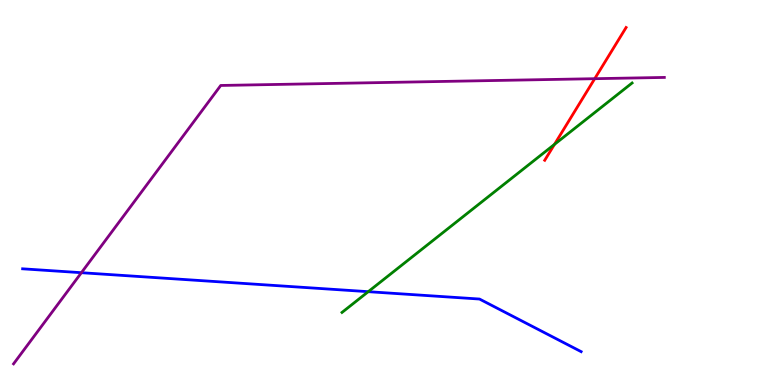[{'lines': ['blue', 'red'], 'intersections': []}, {'lines': ['green', 'red'], 'intersections': [{'x': 7.15, 'y': 6.25}]}, {'lines': ['purple', 'red'], 'intersections': [{'x': 7.67, 'y': 7.96}]}, {'lines': ['blue', 'green'], 'intersections': [{'x': 4.75, 'y': 2.42}]}, {'lines': ['blue', 'purple'], 'intersections': [{'x': 1.05, 'y': 2.92}]}, {'lines': ['green', 'purple'], 'intersections': []}]